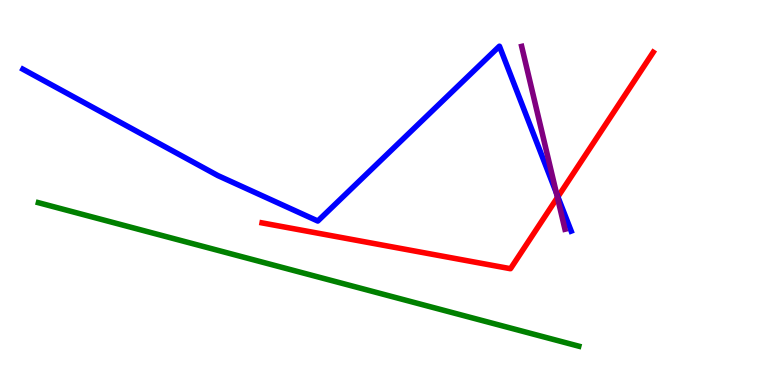[{'lines': ['blue', 'red'], 'intersections': [{'x': 7.2, 'y': 4.89}]}, {'lines': ['green', 'red'], 'intersections': []}, {'lines': ['purple', 'red'], 'intersections': [{'x': 7.19, 'y': 4.87}]}, {'lines': ['blue', 'green'], 'intersections': []}, {'lines': ['blue', 'purple'], 'intersections': [{'x': 7.18, 'y': 4.99}]}, {'lines': ['green', 'purple'], 'intersections': []}]